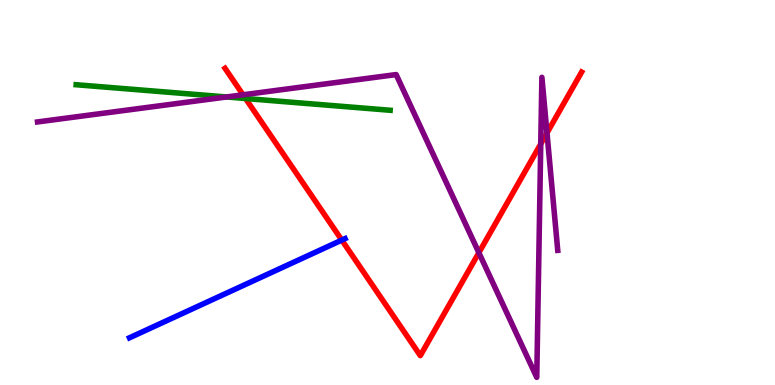[{'lines': ['blue', 'red'], 'intersections': [{'x': 4.41, 'y': 3.76}]}, {'lines': ['green', 'red'], 'intersections': [{'x': 3.17, 'y': 7.44}]}, {'lines': ['purple', 'red'], 'intersections': [{'x': 3.14, 'y': 7.54}, {'x': 6.18, 'y': 3.44}, {'x': 6.98, 'y': 6.26}, {'x': 7.06, 'y': 6.55}]}, {'lines': ['blue', 'green'], 'intersections': []}, {'lines': ['blue', 'purple'], 'intersections': []}, {'lines': ['green', 'purple'], 'intersections': [{'x': 2.92, 'y': 7.48}]}]